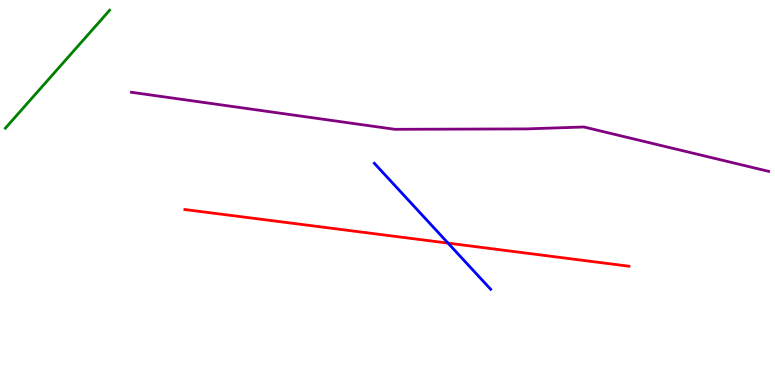[{'lines': ['blue', 'red'], 'intersections': [{'x': 5.78, 'y': 3.68}]}, {'lines': ['green', 'red'], 'intersections': []}, {'lines': ['purple', 'red'], 'intersections': []}, {'lines': ['blue', 'green'], 'intersections': []}, {'lines': ['blue', 'purple'], 'intersections': []}, {'lines': ['green', 'purple'], 'intersections': []}]